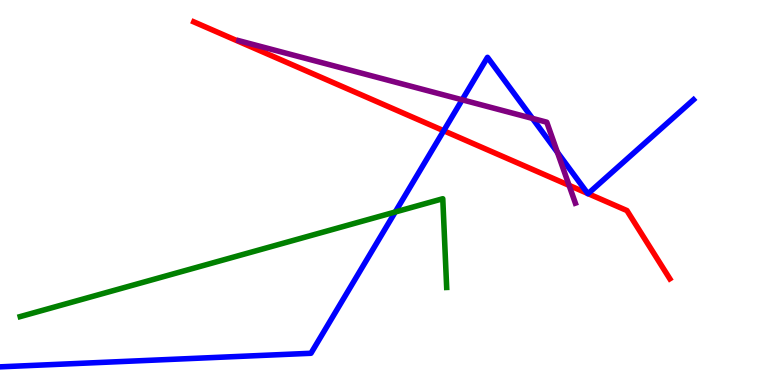[{'lines': ['blue', 'red'], 'intersections': [{'x': 5.73, 'y': 6.6}, {'x': 7.58, 'y': 4.98}, {'x': 7.59, 'y': 4.97}]}, {'lines': ['green', 'red'], 'intersections': []}, {'lines': ['purple', 'red'], 'intersections': [{'x': 7.34, 'y': 5.19}]}, {'lines': ['blue', 'green'], 'intersections': [{'x': 5.1, 'y': 4.49}]}, {'lines': ['blue', 'purple'], 'intersections': [{'x': 5.96, 'y': 7.41}, {'x': 6.87, 'y': 6.92}, {'x': 7.19, 'y': 6.04}]}, {'lines': ['green', 'purple'], 'intersections': []}]